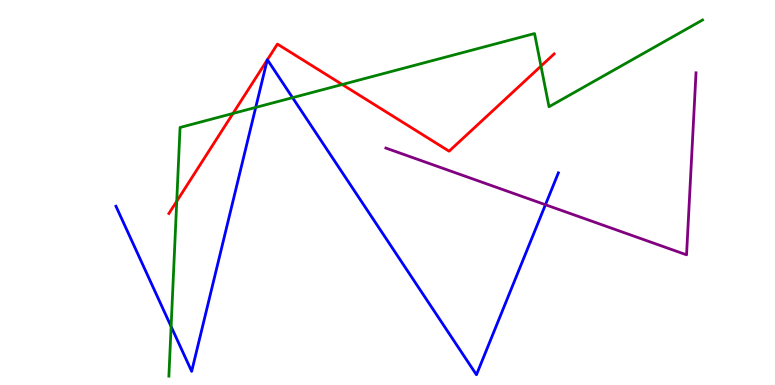[{'lines': ['blue', 'red'], 'intersections': [{'x': 3.45, 'y': 8.44}, {'x': 3.45, 'y': 8.45}]}, {'lines': ['green', 'red'], 'intersections': [{'x': 2.28, 'y': 4.77}, {'x': 3.01, 'y': 7.05}, {'x': 4.42, 'y': 7.8}, {'x': 6.98, 'y': 8.28}]}, {'lines': ['purple', 'red'], 'intersections': []}, {'lines': ['blue', 'green'], 'intersections': [{'x': 2.21, 'y': 1.52}, {'x': 3.3, 'y': 7.21}, {'x': 3.77, 'y': 7.46}]}, {'lines': ['blue', 'purple'], 'intersections': [{'x': 7.04, 'y': 4.68}]}, {'lines': ['green', 'purple'], 'intersections': []}]